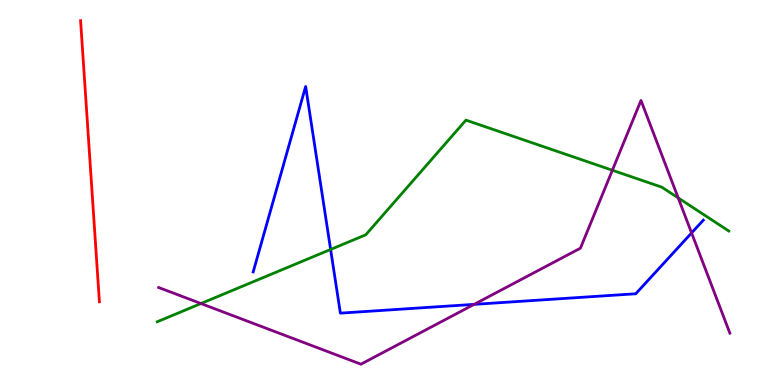[{'lines': ['blue', 'red'], 'intersections': []}, {'lines': ['green', 'red'], 'intersections': []}, {'lines': ['purple', 'red'], 'intersections': []}, {'lines': ['blue', 'green'], 'intersections': [{'x': 4.27, 'y': 3.52}]}, {'lines': ['blue', 'purple'], 'intersections': [{'x': 6.12, 'y': 2.09}, {'x': 8.92, 'y': 3.95}]}, {'lines': ['green', 'purple'], 'intersections': [{'x': 2.59, 'y': 2.12}, {'x': 7.9, 'y': 5.58}, {'x': 8.75, 'y': 4.86}]}]